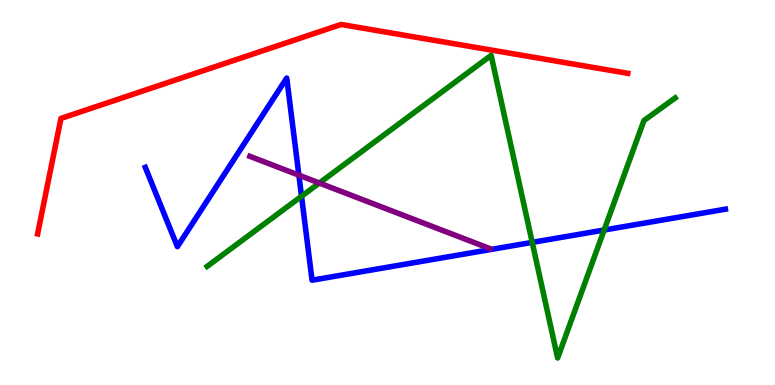[{'lines': ['blue', 'red'], 'intersections': []}, {'lines': ['green', 'red'], 'intersections': []}, {'lines': ['purple', 'red'], 'intersections': []}, {'lines': ['blue', 'green'], 'intersections': [{'x': 3.89, 'y': 4.9}, {'x': 6.87, 'y': 3.7}, {'x': 7.8, 'y': 4.03}]}, {'lines': ['blue', 'purple'], 'intersections': [{'x': 3.86, 'y': 5.45}]}, {'lines': ['green', 'purple'], 'intersections': [{'x': 4.12, 'y': 5.25}]}]